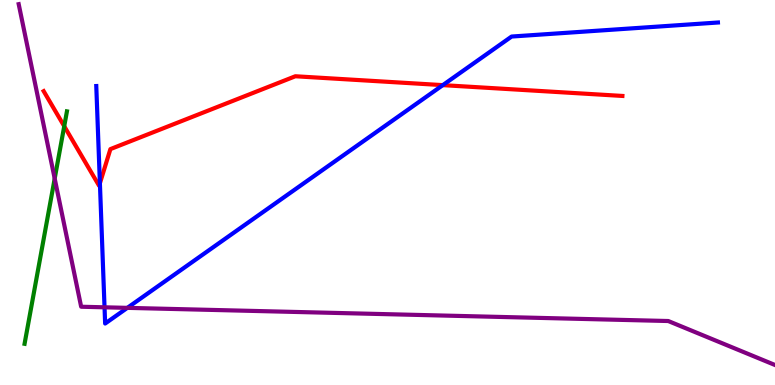[{'lines': ['blue', 'red'], 'intersections': [{'x': 1.29, 'y': 5.24}, {'x': 5.71, 'y': 7.79}]}, {'lines': ['green', 'red'], 'intersections': [{'x': 0.829, 'y': 6.72}]}, {'lines': ['purple', 'red'], 'intersections': []}, {'lines': ['blue', 'green'], 'intersections': []}, {'lines': ['blue', 'purple'], 'intersections': [{'x': 1.35, 'y': 2.02}, {'x': 1.64, 'y': 2.0}]}, {'lines': ['green', 'purple'], 'intersections': [{'x': 0.706, 'y': 5.36}]}]